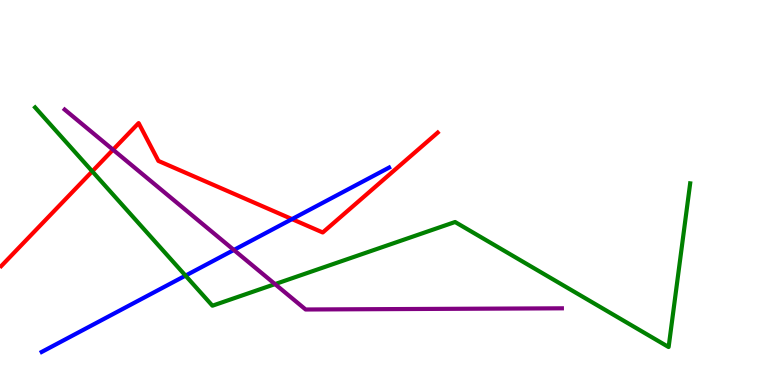[{'lines': ['blue', 'red'], 'intersections': [{'x': 3.77, 'y': 4.31}]}, {'lines': ['green', 'red'], 'intersections': [{'x': 1.19, 'y': 5.55}]}, {'lines': ['purple', 'red'], 'intersections': [{'x': 1.46, 'y': 6.11}]}, {'lines': ['blue', 'green'], 'intersections': [{'x': 2.39, 'y': 2.84}]}, {'lines': ['blue', 'purple'], 'intersections': [{'x': 3.02, 'y': 3.51}]}, {'lines': ['green', 'purple'], 'intersections': [{'x': 3.55, 'y': 2.62}]}]